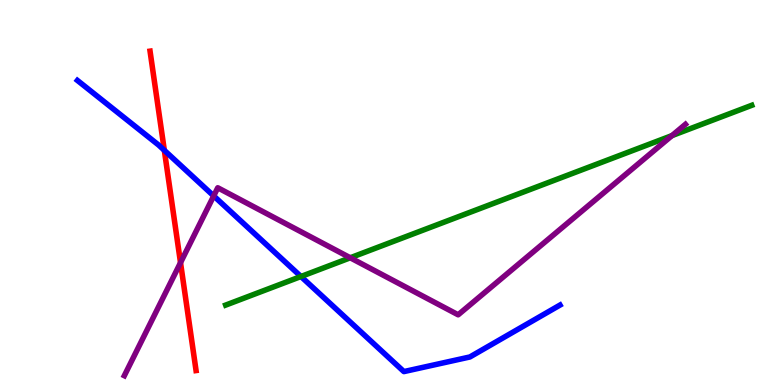[{'lines': ['blue', 'red'], 'intersections': [{'x': 2.12, 'y': 6.1}]}, {'lines': ['green', 'red'], 'intersections': []}, {'lines': ['purple', 'red'], 'intersections': [{'x': 2.33, 'y': 3.18}]}, {'lines': ['blue', 'green'], 'intersections': [{'x': 3.88, 'y': 2.82}]}, {'lines': ['blue', 'purple'], 'intersections': [{'x': 2.76, 'y': 4.91}]}, {'lines': ['green', 'purple'], 'intersections': [{'x': 4.52, 'y': 3.3}, {'x': 8.67, 'y': 6.48}]}]